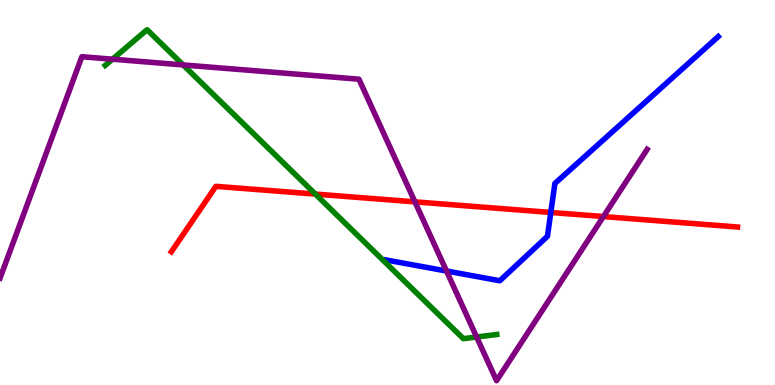[{'lines': ['blue', 'red'], 'intersections': [{'x': 7.11, 'y': 4.48}]}, {'lines': ['green', 'red'], 'intersections': [{'x': 4.07, 'y': 4.96}]}, {'lines': ['purple', 'red'], 'intersections': [{'x': 5.35, 'y': 4.76}, {'x': 7.79, 'y': 4.38}]}, {'lines': ['blue', 'green'], 'intersections': []}, {'lines': ['blue', 'purple'], 'intersections': [{'x': 5.76, 'y': 2.96}]}, {'lines': ['green', 'purple'], 'intersections': [{'x': 1.45, 'y': 8.46}, {'x': 2.36, 'y': 8.31}, {'x': 6.15, 'y': 1.25}]}]